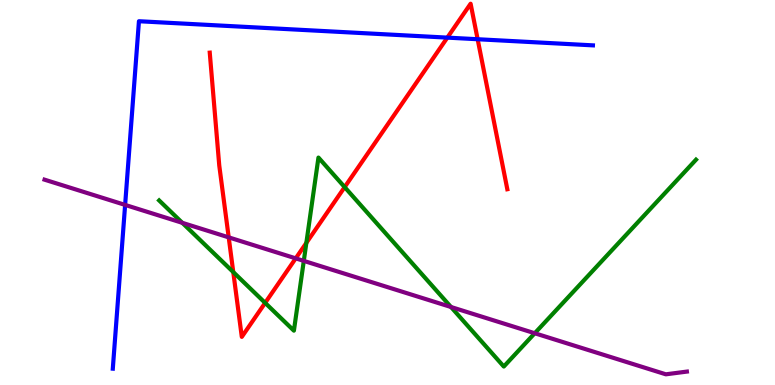[{'lines': ['blue', 'red'], 'intersections': [{'x': 5.77, 'y': 9.02}, {'x': 6.16, 'y': 8.98}]}, {'lines': ['green', 'red'], 'intersections': [{'x': 3.01, 'y': 2.93}, {'x': 3.42, 'y': 2.13}, {'x': 3.95, 'y': 3.69}, {'x': 4.45, 'y': 5.14}]}, {'lines': ['purple', 'red'], 'intersections': [{'x': 2.95, 'y': 3.83}, {'x': 3.82, 'y': 3.29}]}, {'lines': ['blue', 'green'], 'intersections': []}, {'lines': ['blue', 'purple'], 'intersections': [{'x': 1.61, 'y': 4.68}]}, {'lines': ['green', 'purple'], 'intersections': [{'x': 2.35, 'y': 4.21}, {'x': 3.92, 'y': 3.22}, {'x': 5.82, 'y': 2.03}, {'x': 6.9, 'y': 1.34}]}]